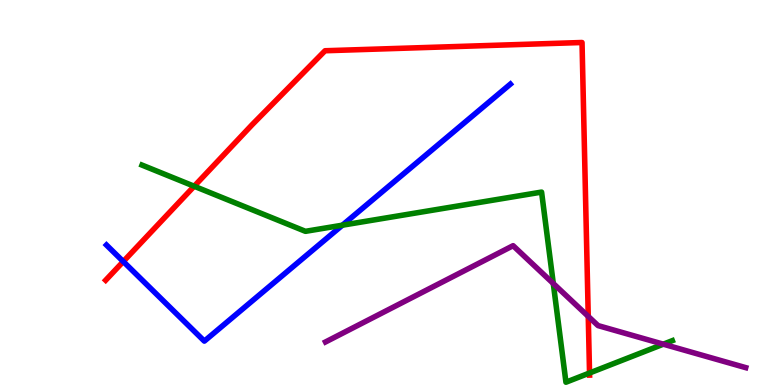[{'lines': ['blue', 'red'], 'intersections': [{'x': 1.59, 'y': 3.21}]}, {'lines': ['green', 'red'], 'intersections': [{'x': 2.51, 'y': 5.16}, {'x': 7.61, 'y': 0.312}]}, {'lines': ['purple', 'red'], 'intersections': [{'x': 7.59, 'y': 1.78}]}, {'lines': ['blue', 'green'], 'intersections': [{'x': 4.42, 'y': 4.15}]}, {'lines': ['blue', 'purple'], 'intersections': []}, {'lines': ['green', 'purple'], 'intersections': [{'x': 7.14, 'y': 2.64}, {'x': 8.56, 'y': 1.06}]}]